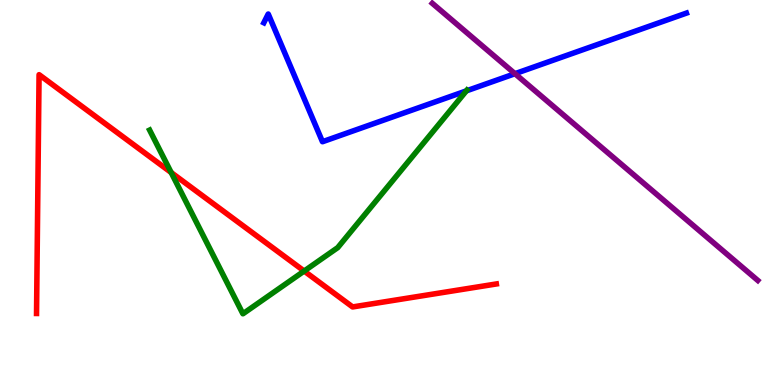[{'lines': ['blue', 'red'], 'intersections': []}, {'lines': ['green', 'red'], 'intersections': [{'x': 2.21, 'y': 5.52}, {'x': 3.92, 'y': 2.96}]}, {'lines': ['purple', 'red'], 'intersections': []}, {'lines': ['blue', 'green'], 'intersections': [{'x': 6.02, 'y': 7.64}]}, {'lines': ['blue', 'purple'], 'intersections': [{'x': 6.64, 'y': 8.09}]}, {'lines': ['green', 'purple'], 'intersections': []}]